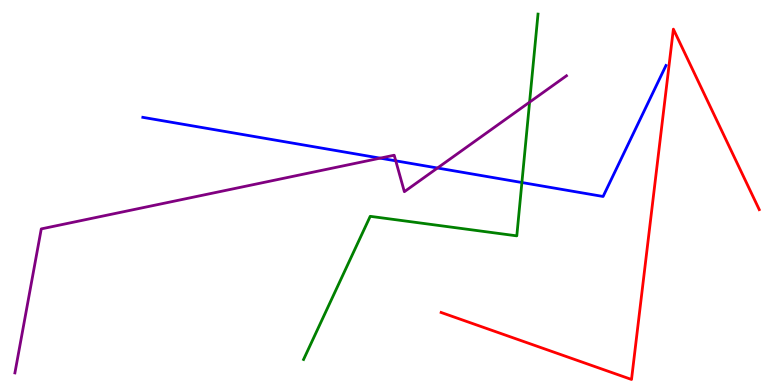[{'lines': ['blue', 'red'], 'intersections': []}, {'lines': ['green', 'red'], 'intersections': []}, {'lines': ['purple', 'red'], 'intersections': []}, {'lines': ['blue', 'green'], 'intersections': [{'x': 6.73, 'y': 5.26}]}, {'lines': ['blue', 'purple'], 'intersections': [{'x': 4.91, 'y': 5.89}, {'x': 5.11, 'y': 5.82}, {'x': 5.64, 'y': 5.64}]}, {'lines': ['green', 'purple'], 'intersections': [{'x': 6.83, 'y': 7.35}]}]